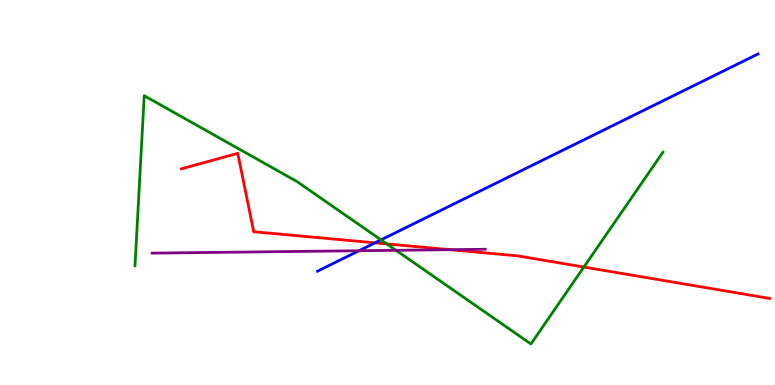[{'lines': ['blue', 'red'], 'intersections': [{'x': 4.84, 'y': 3.69}]}, {'lines': ['green', 'red'], 'intersections': [{'x': 4.99, 'y': 3.66}, {'x': 7.53, 'y': 3.06}]}, {'lines': ['purple', 'red'], 'intersections': [{'x': 5.81, 'y': 3.51}]}, {'lines': ['blue', 'green'], 'intersections': [{'x': 4.92, 'y': 3.77}]}, {'lines': ['blue', 'purple'], 'intersections': [{'x': 4.63, 'y': 3.49}]}, {'lines': ['green', 'purple'], 'intersections': [{'x': 5.11, 'y': 3.5}]}]